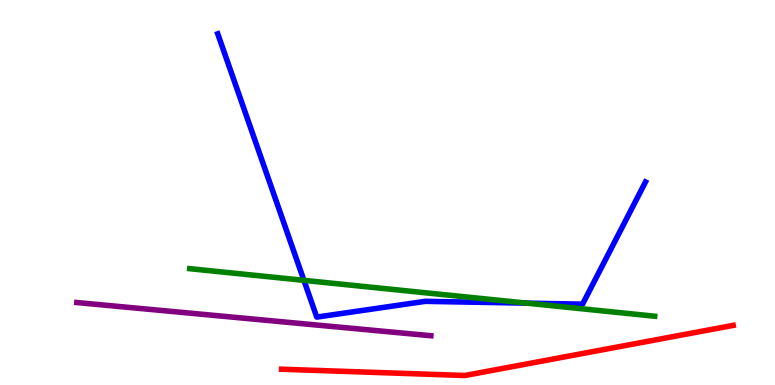[{'lines': ['blue', 'red'], 'intersections': []}, {'lines': ['green', 'red'], 'intersections': []}, {'lines': ['purple', 'red'], 'intersections': []}, {'lines': ['blue', 'green'], 'intersections': [{'x': 3.92, 'y': 2.72}, {'x': 6.8, 'y': 2.13}]}, {'lines': ['blue', 'purple'], 'intersections': []}, {'lines': ['green', 'purple'], 'intersections': []}]